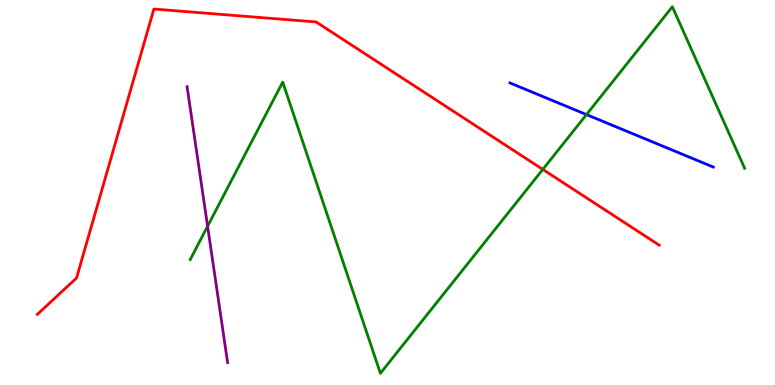[{'lines': ['blue', 'red'], 'intersections': []}, {'lines': ['green', 'red'], 'intersections': [{'x': 7.0, 'y': 5.6}]}, {'lines': ['purple', 'red'], 'intersections': []}, {'lines': ['blue', 'green'], 'intersections': [{'x': 7.57, 'y': 7.02}]}, {'lines': ['blue', 'purple'], 'intersections': []}, {'lines': ['green', 'purple'], 'intersections': [{'x': 2.68, 'y': 4.12}]}]